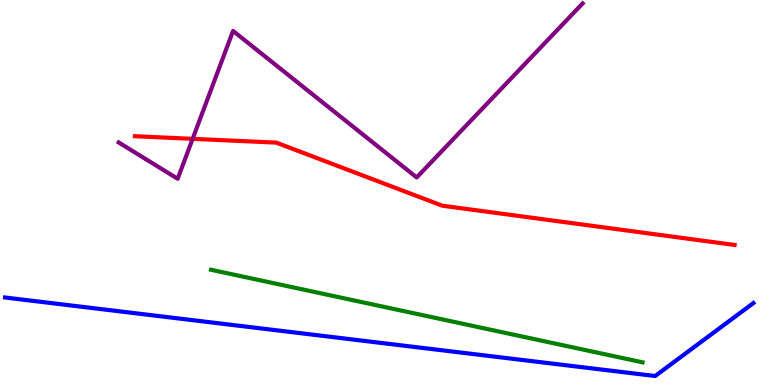[{'lines': ['blue', 'red'], 'intersections': []}, {'lines': ['green', 'red'], 'intersections': []}, {'lines': ['purple', 'red'], 'intersections': [{'x': 2.49, 'y': 6.39}]}, {'lines': ['blue', 'green'], 'intersections': []}, {'lines': ['blue', 'purple'], 'intersections': []}, {'lines': ['green', 'purple'], 'intersections': []}]